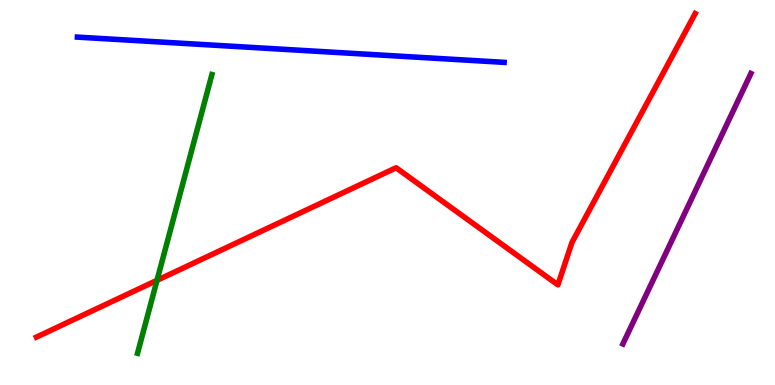[{'lines': ['blue', 'red'], 'intersections': []}, {'lines': ['green', 'red'], 'intersections': [{'x': 2.03, 'y': 2.72}]}, {'lines': ['purple', 'red'], 'intersections': []}, {'lines': ['blue', 'green'], 'intersections': []}, {'lines': ['blue', 'purple'], 'intersections': []}, {'lines': ['green', 'purple'], 'intersections': []}]